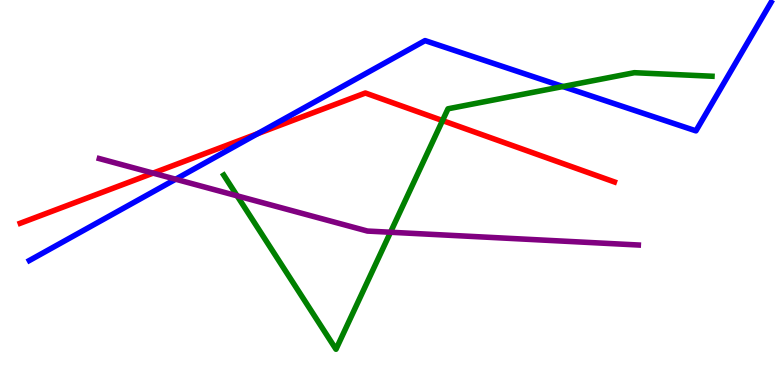[{'lines': ['blue', 'red'], 'intersections': [{'x': 3.32, 'y': 6.53}]}, {'lines': ['green', 'red'], 'intersections': [{'x': 5.71, 'y': 6.87}]}, {'lines': ['purple', 'red'], 'intersections': [{'x': 1.98, 'y': 5.5}]}, {'lines': ['blue', 'green'], 'intersections': [{'x': 7.26, 'y': 7.75}]}, {'lines': ['blue', 'purple'], 'intersections': [{'x': 2.27, 'y': 5.35}]}, {'lines': ['green', 'purple'], 'intersections': [{'x': 3.06, 'y': 4.91}, {'x': 5.04, 'y': 3.97}]}]